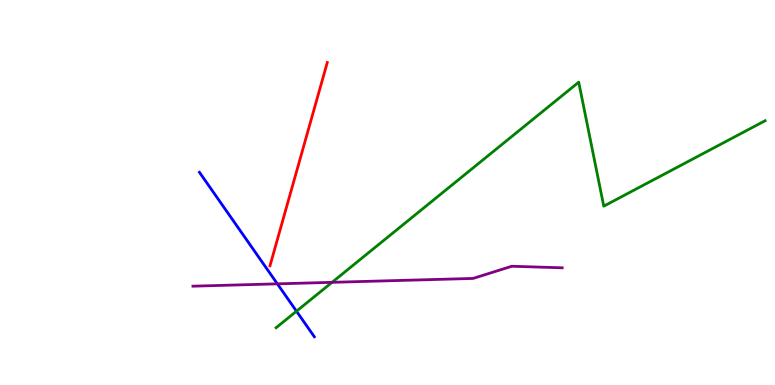[{'lines': ['blue', 'red'], 'intersections': []}, {'lines': ['green', 'red'], 'intersections': []}, {'lines': ['purple', 'red'], 'intersections': []}, {'lines': ['blue', 'green'], 'intersections': [{'x': 3.83, 'y': 1.92}]}, {'lines': ['blue', 'purple'], 'intersections': [{'x': 3.58, 'y': 2.63}]}, {'lines': ['green', 'purple'], 'intersections': [{'x': 4.28, 'y': 2.67}]}]